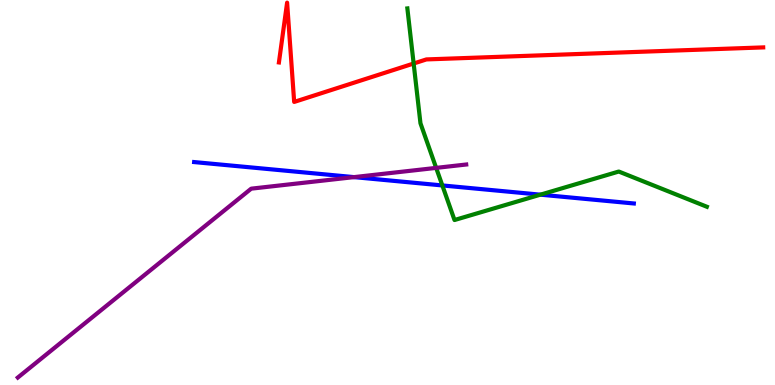[{'lines': ['blue', 'red'], 'intersections': []}, {'lines': ['green', 'red'], 'intersections': [{'x': 5.34, 'y': 8.35}]}, {'lines': ['purple', 'red'], 'intersections': []}, {'lines': ['blue', 'green'], 'intersections': [{'x': 5.71, 'y': 5.18}, {'x': 6.97, 'y': 4.94}]}, {'lines': ['blue', 'purple'], 'intersections': [{'x': 4.57, 'y': 5.4}]}, {'lines': ['green', 'purple'], 'intersections': [{'x': 5.63, 'y': 5.64}]}]